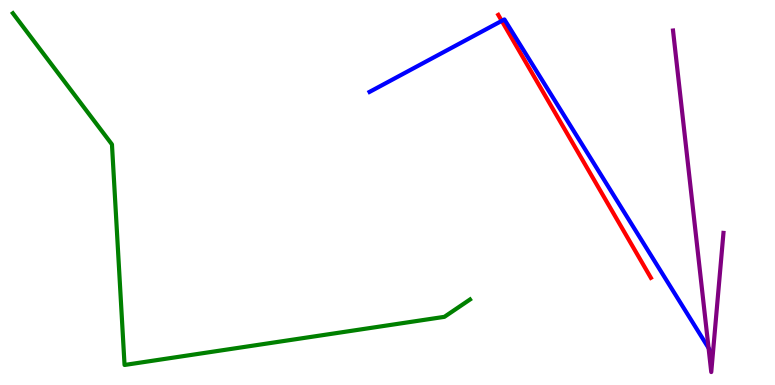[{'lines': ['blue', 'red'], 'intersections': [{'x': 6.47, 'y': 9.46}]}, {'lines': ['green', 'red'], 'intersections': []}, {'lines': ['purple', 'red'], 'intersections': []}, {'lines': ['blue', 'green'], 'intersections': []}, {'lines': ['blue', 'purple'], 'intersections': [{'x': 9.14, 'y': 0.961}]}, {'lines': ['green', 'purple'], 'intersections': []}]